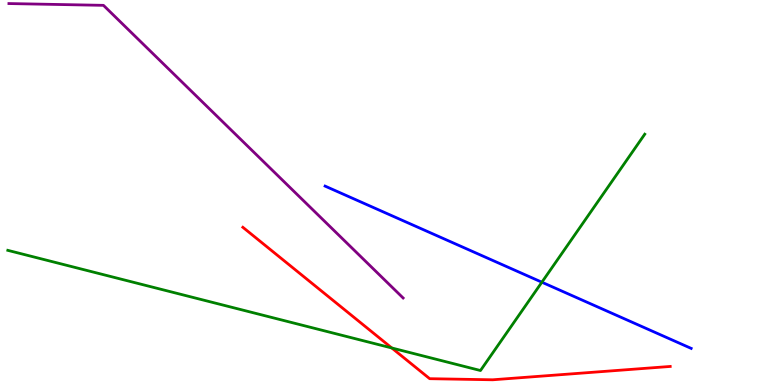[{'lines': ['blue', 'red'], 'intersections': []}, {'lines': ['green', 'red'], 'intersections': [{'x': 5.06, 'y': 0.962}]}, {'lines': ['purple', 'red'], 'intersections': []}, {'lines': ['blue', 'green'], 'intersections': [{'x': 6.99, 'y': 2.67}]}, {'lines': ['blue', 'purple'], 'intersections': []}, {'lines': ['green', 'purple'], 'intersections': []}]